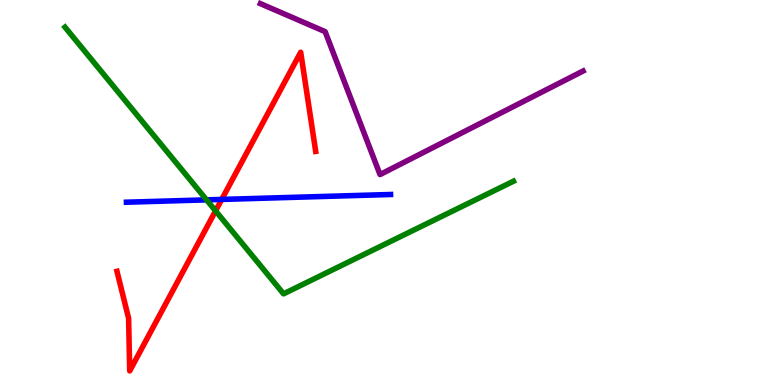[{'lines': ['blue', 'red'], 'intersections': [{'x': 2.86, 'y': 4.82}]}, {'lines': ['green', 'red'], 'intersections': [{'x': 2.78, 'y': 4.52}]}, {'lines': ['purple', 'red'], 'intersections': []}, {'lines': ['blue', 'green'], 'intersections': [{'x': 2.67, 'y': 4.81}]}, {'lines': ['blue', 'purple'], 'intersections': []}, {'lines': ['green', 'purple'], 'intersections': []}]